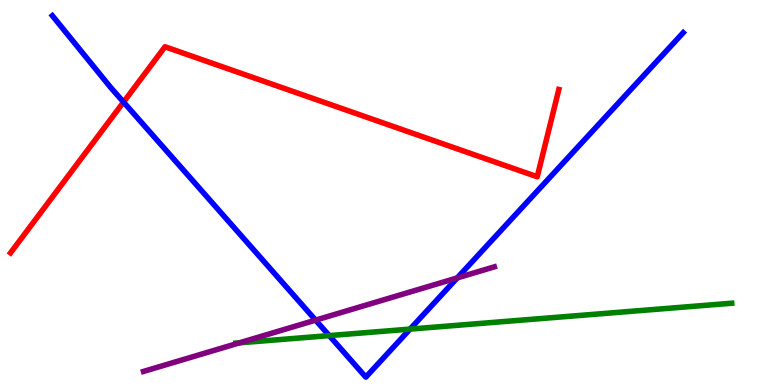[{'lines': ['blue', 'red'], 'intersections': [{'x': 1.59, 'y': 7.35}]}, {'lines': ['green', 'red'], 'intersections': []}, {'lines': ['purple', 'red'], 'intersections': []}, {'lines': ['blue', 'green'], 'intersections': [{'x': 4.25, 'y': 1.28}, {'x': 5.29, 'y': 1.45}]}, {'lines': ['blue', 'purple'], 'intersections': [{'x': 4.07, 'y': 1.68}, {'x': 5.9, 'y': 2.78}]}, {'lines': ['green', 'purple'], 'intersections': [{'x': 3.09, 'y': 1.1}]}]